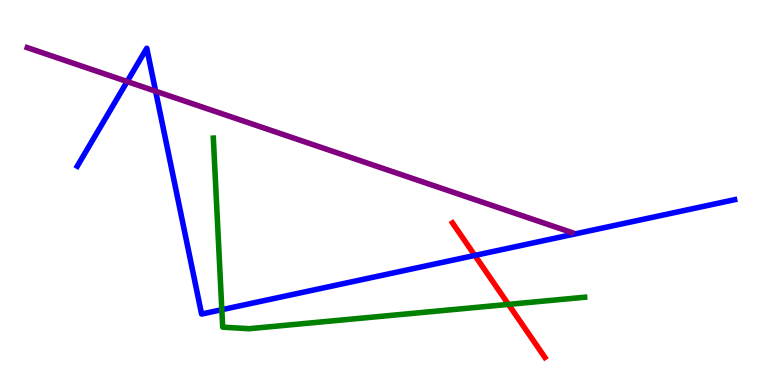[{'lines': ['blue', 'red'], 'intersections': [{'x': 6.13, 'y': 3.37}]}, {'lines': ['green', 'red'], 'intersections': [{'x': 6.56, 'y': 2.09}]}, {'lines': ['purple', 'red'], 'intersections': []}, {'lines': ['blue', 'green'], 'intersections': [{'x': 2.86, 'y': 1.96}]}, {'lines': ['blue', 'purple'], 'intersections': [{'x': 1.64, 'y': 7.88}, {'x': 2.01, 'y': 7.63}]}, {'lines': ['green', 'purple'], 'intersections': []}]